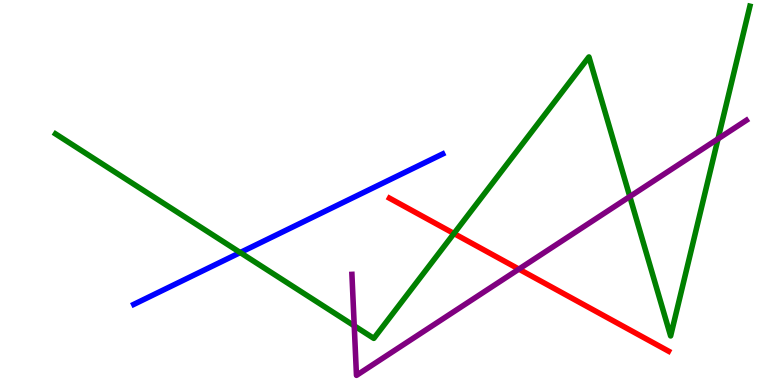[{'lines': ['blue', 'red'], 'intersections': []}, {'lines': ['green', 'red'], 'intersections': [{'x': 5.86, 'y': 3.93}]}, {'lines': ['purple', 'red'], 'intersections': [{'x': 6.7, 'y': 3.01}]}, {'lines': ['blue', 'green'], 'intersections': [{'x': 3.1, 'y': 3.44}]}, {'lines': ['blue', 'purple'], 'intersections': []}, {'lines': ['green', 'purple'], 'intersections': [{'x': 4.57, 'y': 1.54}, {'x': 8.13, 'y': 4.89}, {'x': 9.26, 'y': 6.39}]}]